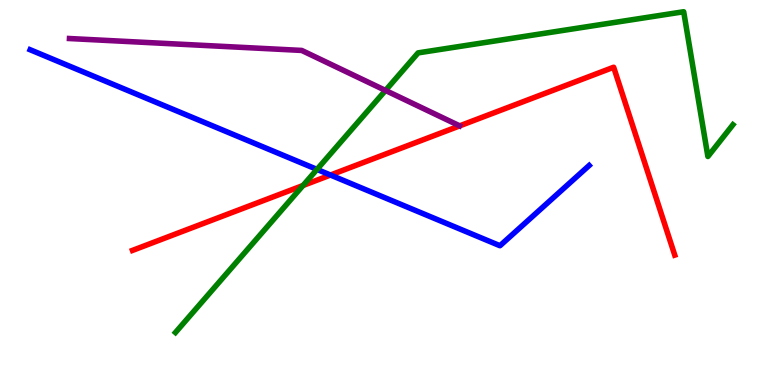[{'lines': ['blue', 'red'], 'intersections': [{'x': 4.26, 'y': 5.45}]}, {'lines': ['green', 'red'], 'intersections': [{'x': 3.91, 'y': 5.18}]}, {'lines': ['purple', 'red'], 'intersections': []}, {'lines': ['blue', 'green'], 'intersections': [{'x': 4.09, 'y': 5.6}]}, {'lines': ['blue', 'purple'], 'intersections': []}, {'lines': ['green', 'purple'], 'intersections': [{'x': 4.97, 'y': 7.65}]}]